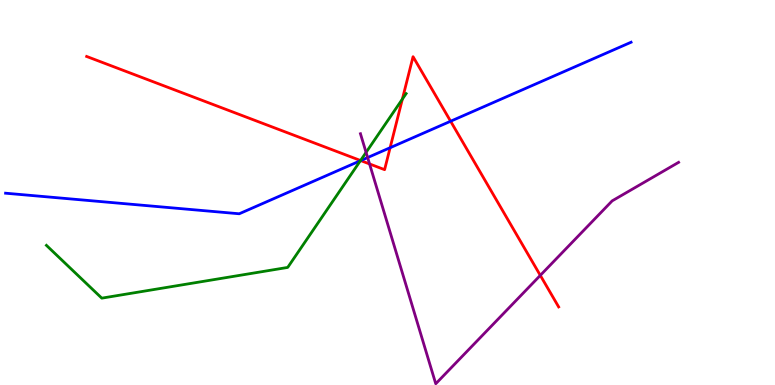[{'lines': ['blue', 'red'], 'intersections': [{'x': 4.65, 'y': 5.83}, {'x': 5.03, 'y': 6.16}, {'x': 5.81, 'y': 6.85}]}, {'lines': ['green', 'red'], 'intersections': [{'x': 4.65, 'y': 5.83}, {'x': 5.19, 'y': 7.43}]}, {'lines': ['purple', 'red'], 'intersections': [{'x': 4.77, 'y': 5.74}, {'x': 6.97, 'y': 2.85}]}, {'lines': ['blue', 'green'], 'intersections': [{'x': 4.65, 'y': 5.83}]}, {'lines': ['blue', 'purple'], 'intersections': [{'x': 4.74, 'y': 5.91}]}, {'lines': ['green', 'purple'], 'intersections': [{'x': 4.72, 'y': 6.04}]}]